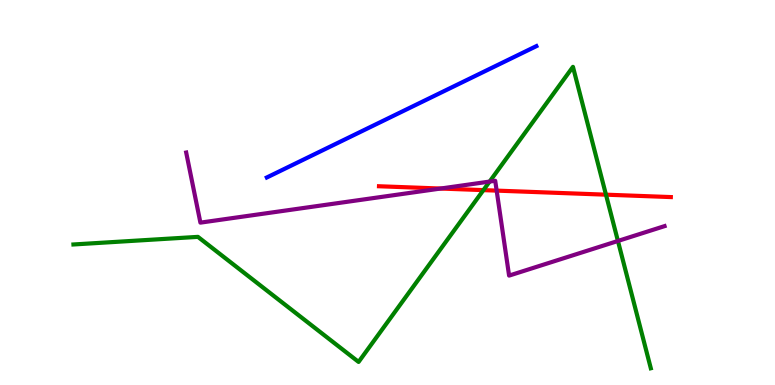[{'lines': ['blue', 'red'], 'intersections': []}, {'lines': ['green', 'red'], 'intersections': [{'x': 6.24, 'y': 5.06}, {'x': 7.82, 'y': 4.94}]}, {'lines': ['purple', 'red'], 'intersections': [{'x': 5.68, 'y': 5.1}, {'x': 6.41, 'y': 5.05}]}, {'lines': ['blue', 'green'], 'intersections': []}, {'lines': ['blue', 'purple'], 'intersections': []}, {'lines': ['green', 'purple'], 'intersections': [{'x': 6.32, 'y': 5.28}, {'x': 7.97, 'y': 3.74}]}]